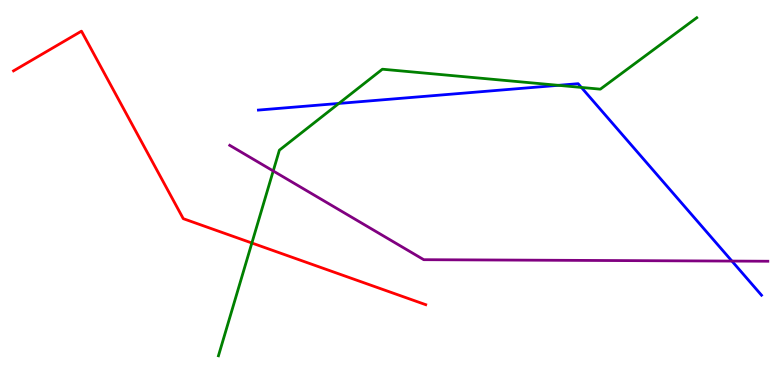[{'lines': ['blue', 'red'], 'intersections': []}, {'lines': ['green', 'red'], 'intersections': [{'x': 3.25, 'y': 3.69}]}, {'lines': ['purple', 'red'], 'intersections': []}, {'lines': ['blue', 'green'], 'intersections': [{'x': 4.37, 'y': 7.31}, {'x': 7.2, 'y': 7.78}, {'x': 7.5, 'y': 7.73}]}, {'lines': ['blue', 'purple'], 'intersections': [{'x': 9.44, 'y': 3.22}]}, {'lines': ['green', 'purple'], 'intersections': [{'x': 3.53, 'y': 5.56}]}]